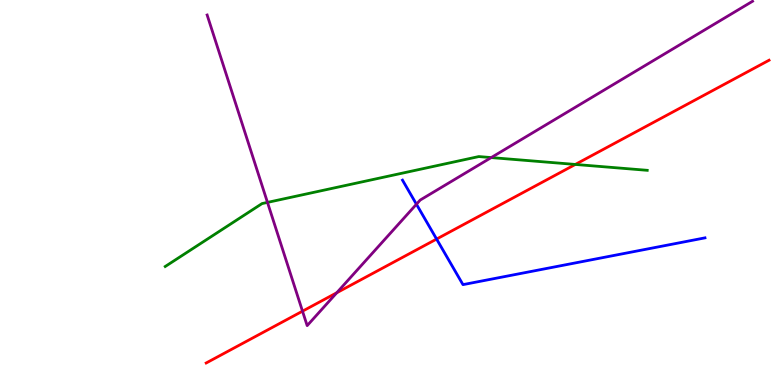[{'lines': ['blue', 'red'], 'intersections': [{'x': 5.63, 'y': 3.79}]}, {'lines': ['green', 'red'], 'intersections': [{'x': 7.42, 'y': 5.73}]}, {'lines': ['purple', 'red'], 'intersections': [{'x': 3.9, 'y': 1.92}, {'x': 4.35, 'y': 2.4}]}, {'lines': ['blue', 'green'], 'intersections': []}, {'lines': ['blue', 'purple'], 'intersections': [{'x': 5.37, 'y': 4.7}]}, {'lines': ['green', 'purple'], 'intersections': [{'x': 3.45, 'y': 4.74}, {'x': 6.34, 'y': 5.91}]}]